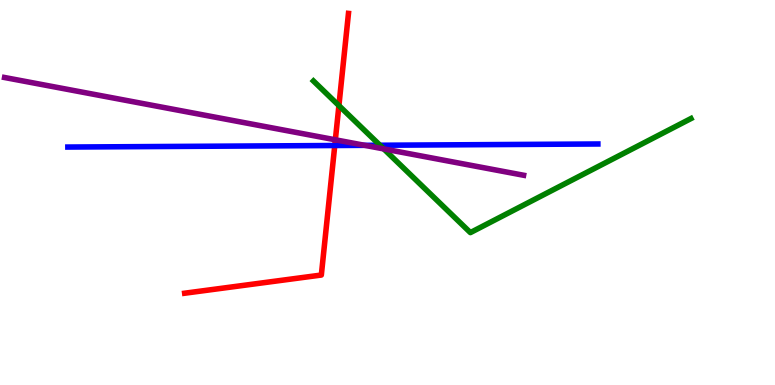[{'lines': ['blue', 'red'], 'intersections': [{'x': 4.32, 'y': 6.22}]}, {'lines': ['green', 'red'], 'intersections': [{'x': 4.37, 'y': 7.26}]}, {'lines': ['purple', 'red'], 'intersections': [{'x': 4.33, 'y': 6.37}]}, {'lines': ['blue', 'green'], 'intersections': [{'x': 4.9, 'y': 6.23}]}, {'lines': ['blue', 'purple'], 'intersections': [{'x': 4.71, 'y': 6.23}]}, {'lines': ['green', 'purple'], 'intersections': [{'x': 4.95, 'y': 6.13}]}]